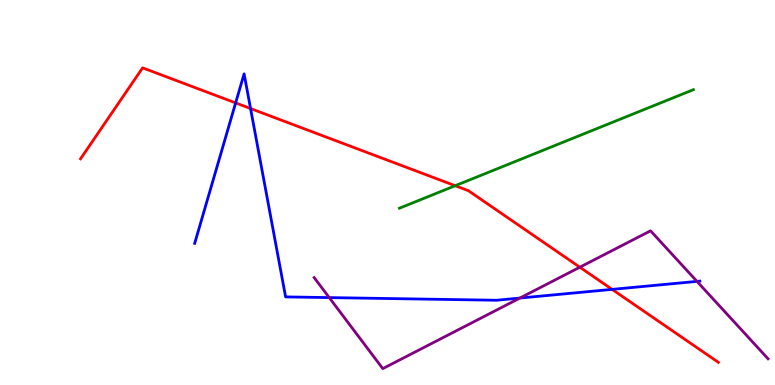[{'lines': ['blue', 'red'], 'intersections': [{'x': 3.04, 'y': 7.33}, {'x': 3.23, 'y': 7.18}, {'x': 7.9, 'y': 2.48}]}, {'lines': ['green', 'red'], 'intersections': [{'x': 5.87, 'y': 5.18}]}, {'lines': ['purple', 'red'], 'intersections': [{'x': 7.48, 'y': 3.06}]}, {'lines': ['blue', 'green'], 'intersections': []}, {'lines': ['blue', 'purple'], 'intersections': [{'x': 4.25, 'y': 2.27}, {'x': 6.71, 'y': 2.26}, {'x': 8.99, 'y': 2.69}]}, {'lines': ['green', 'purple'], 'intersections': []}]